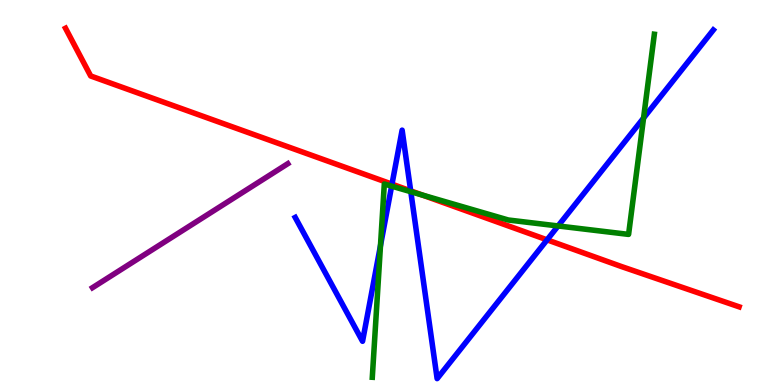[{'lines': ['blue', 'red'], 'intersections': [{'x': 5.06, 'y': 5.22}, {'x': 5.3, 'y': 5.04}, {'x': 7.06, 'y': 3.77}]}, {'lines': ['green', 'red'], 'intersections': [{'x': 5.45, 'y': 4.93}]}, {'lines': ['purple', 'red'], 'intersections': []}, {'lines': ['blue', 'green'], 'intersections': [{'x': 4.91, 'y': 3.62}, {'x': 5.05, 'y': 5.17}, {'x': 5.3, 'y': 5.02}, {'x': 7.2, 'y': 4.13}, {'x': 8.3, 'y': 6.93}]}, {'lines': ['blue', 'purple'], 'intersections': []}, {'lines': ['green', 'purple'], 'intersections': []}]